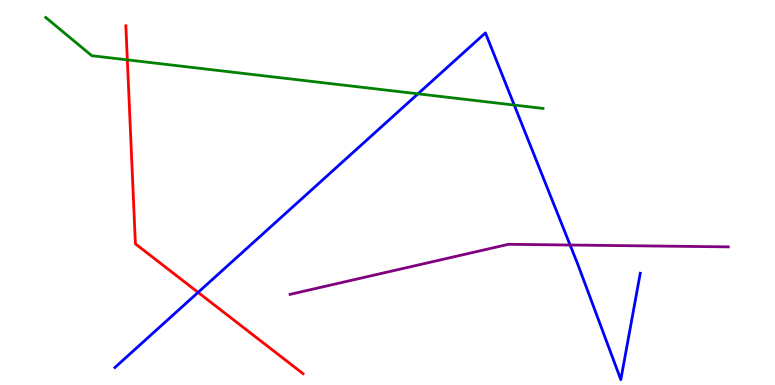[{'lines': ['blue', 'red'], 'intersections': [{'x': 2.56, 'y': 2.41}]}, {'lines': ['green', 'red'], 'intersections': [{'x': 1.64, 'y': 8.45}]}, {'lines': ['purple', 'red'], 'intersections': []}, {'lines': ['blue', 'green'], 'intersections': [{'x': 5.39, 'y': 7.56}, {'x': 6.64, 'y': 7.27}]}, {'lines': ['blue', 'purple'], 'intersections': [{'x': 7.36, 'y': 3.64}]}, {'lines': ['green', 'purple'], 'intersections': []}]